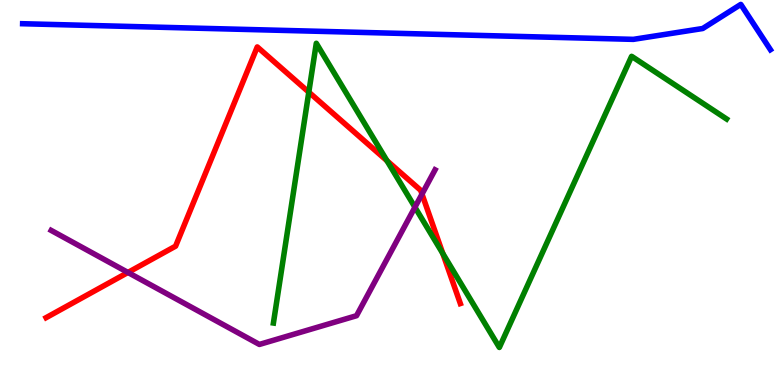[{'lines': ['blue', 'red'], 'intersections': []}, {'lines': ['green', 'red'], 'intersections': [{'x': 3.98, 'y': 7.61}, {'x': 4.99, 'y': 5.83}, {'x': 5.71, 'y': 3.42}]}, {'lines': ['purple', 'red'], 'intersections': [{'x': 1.65, 'y': 2.92}, {'x': 5.45, 'y': 4.96}]}, {'lines': ['blue', 'green'], 'intersections': []}, {'lines': ['blue', 'purple'], 'intersections': []}, {'lines': ['green', 'purple'], 'intersections': [{'x': 5.35, 'y': 4.62}]}]